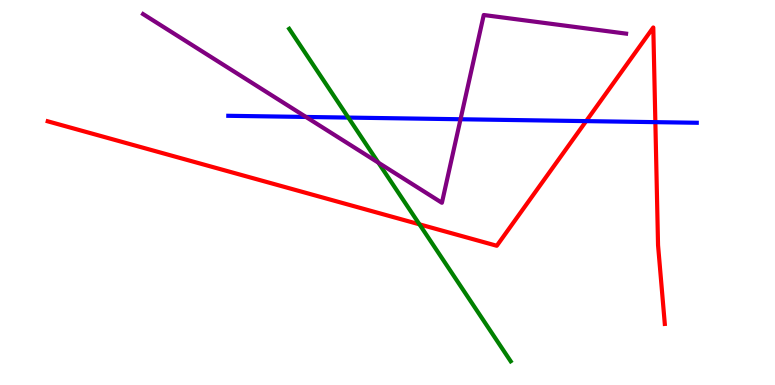[{'lines': ['blue', 'red'], 'intersections': [{'x': 7.56, 'y': 6.85}, {'x': 8.46, 'y': 6.83}]}, {'lines': ['green', 'red'], 'intersections': [{'x': 5.41, 'y': 4.17}]}, {'lines': ['purple', 'red'], 'intersections': []}, {'lines': ['blue', 'green'], 'intersections': [{'x': 4.49, 'y': 6.95}]}, {'lines': ['blue', 'purple'], 'intersections': [{'x': 3.95, 'y': 6.96}, {'x': 5.94, 'y': 6.9}]}, {'lines': ['green', 'purple'], 'intersections': [{'x': 4.88, 'y': 5.77}]}]